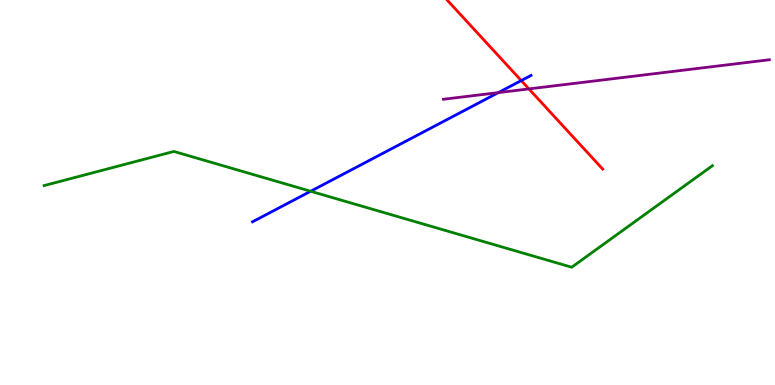[{'lines': ['blue', 'red'], 'intersections': [{'x': 6.73, 'y': 7.91}]}, {'lines': ['green', 'red'], 'intersections': []}, {'lines': ['purple', 'red'], 'intersections': [{'x': 6.82, 'y': 7.69}]}, {'lines': ['blue', 'green'], 'intersections': [{'x': 4.01, 'y': 5.03}]}, {'lines': ['blue', 'purple'], 'intersections': [{'x': 6.43, 'y': 7.59}]}, {'lines': ['green', 'purple'], 'intersections': []}]